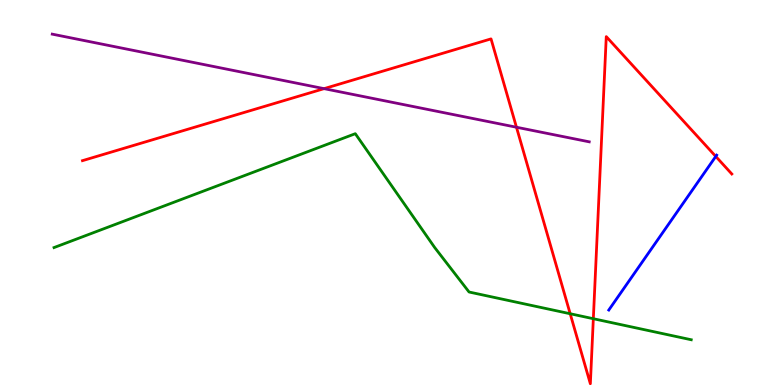[{'lines': ['blue', 'red'], 'intersections': [{'x': 9.24, 'y': 5.94}]}, {'lines': ['green', 'red'], 'intersections': [{'x': 7.36, 'y': 1.85}, {'x': 7.66, 'y': 1.72}]}, {'lines': ['purple', 'red'], 'intersections': [{'x': 4.18, 'y': 7.7}, {'x': 6.66, 'y': 6.7}]}, {'lines': ['blue', 'green'], 'intersections': []}, {'lines': ['blue', 'purple'], 'intersections': []}, {'lines': ['green', 'purple'], 'intersections': []}]